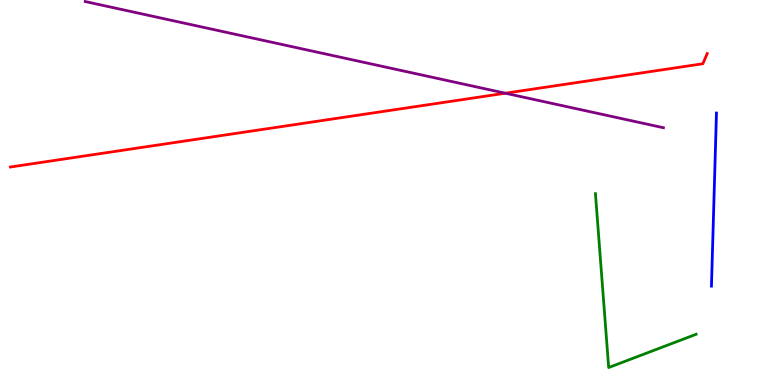[{'lines': ['blue', 'red'], 'intersections': []}, {'lines': ['green', 'red'], 'intersections': []}, {'lines': ['purple', 'red'], 'intersections': [{'x': 6.52, 'y': 7.58}]}, {'lines': ['blue', 'green'], 'intersections': []}, {'lines': ['blue', 'purple'], 'intersections': []}, {'lines': ['green', 'purple'], 'intersections': []}]